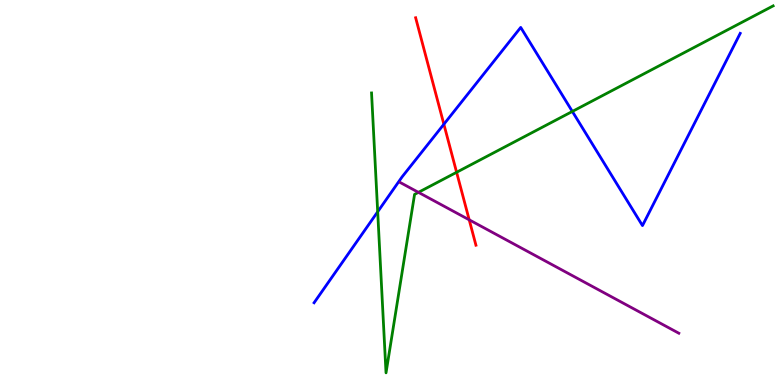[{'lines': ['blue', 'red'], 'intersections': [{'x': 5.73, 'y': 6.77}]}, {'lines': ['green', 'red'], 'intersections': [{'x': 5.89, 'y': 5.53}]}, {'lines': ['purple', 'red'], 'intersections': [{'x': 6.05, 'y': 4.29}]}, {'lines': ['blue', 'green'], 'intersections': [{'x': 4.87, 'y': 4.5}, {'x': 7.39, 'y': 7.11}]}, {'lines': ['blue', 'purple'], 'intersections': []}, {'lines': ['green', 'purple'], 'intersections': [{'x': 5.4, 'y': 5.0}]}]